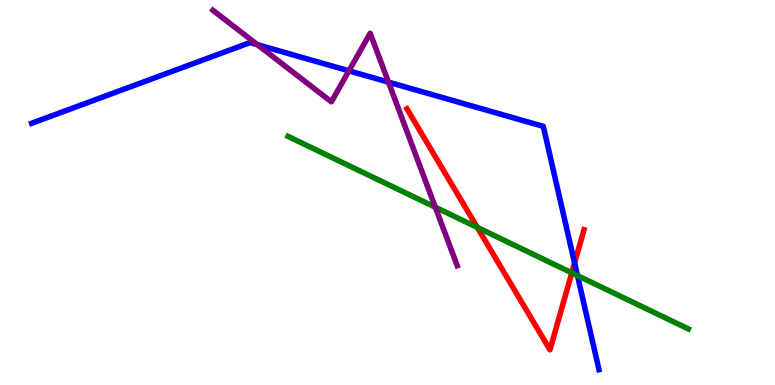[{'lines': ['blue', 'red'], 'intersections': [{'x': 7.41, 'y': 3.17}]}, {'lines': ['green', 'red'], 'intersections': [{'x': 6.16, 'y': 4.09}, {'x': 7.38, 'y': 2.91}]}, {'lines': ['purple', 'red'], 'intersections': []}, {'lines': ['blue', 'green'], 'intersections': [{'x': 7.45, 'y': 2.84}]}, {'lines': ['blue', 'purple'], 'intersections': [{'x': 3.32, 'y': 8.84}, {'x': 4.5, 'y': 8.16}, {'x': 5.01, 'y': 7.87}]}, {'lines': ['green', 'purple'], 'intersections': [{'x': 5.62, 'y': 4.62}]}]